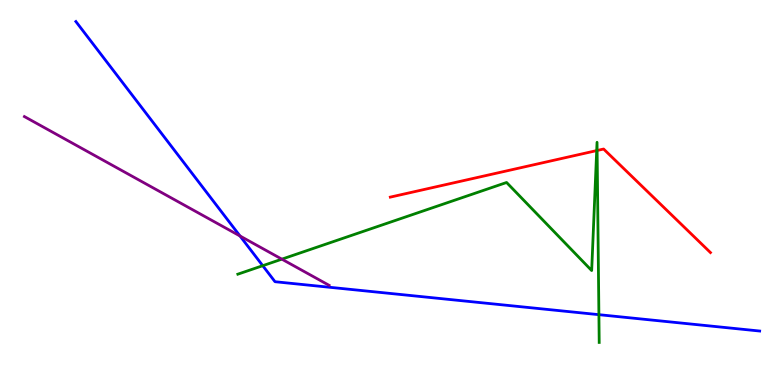[{'lines': ['blue', 'red'], 'intersections': []}, {'lines': ['green', 'red'], 'intersections': [{'x': 7.7, 'y': 6.09}, {'x': 7.7, 'y': 6.09}]}, {'lines': ['purple', 'red'], 'intersections': []}, {'lines': ['blue', 'green'], 'intersections': [{'x': 3.39, 'y': 3.1}, {'x': 7.73, 'y': 1.83}]}, {'lines': ['blue', 'purple'], 'intersections': [{'x': 3.1, 'y': 3.87}]}, {'lines': ['green', 'purple'], 'intersections': [{'x': 3.64, 'y': 3.27}]}]